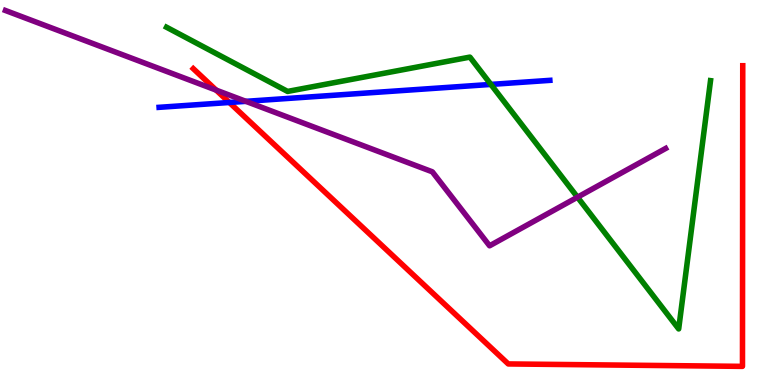[{'lines': ['blue', 'red'], 'intersections': [{'x': 2.96, 'y': 7.34}]}, {'lines': ['green', 'red'], 'intersections': []}, {'lines': ['purple', 'red'], 'intersections': [{'x': 2.79, 'y': 7.66}]}, {'lines': ['blue', 'green'], 'intersections': [{'x': 6.33, 'y': 7.81}]}, {'lines': ['blue', 'purple'], 'intersections': [{'x': 3.17, 'y': 7.37}]}, {'lines': ['green', 'purple'], 'intersections': [{'x': 7.45, 'y': 4.88}]}]